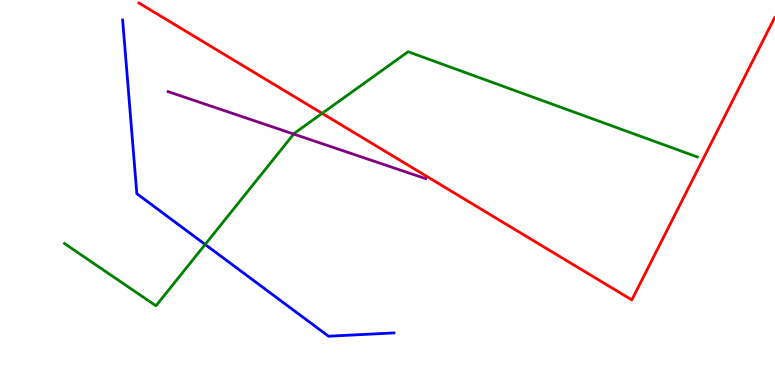[{'lines': ['blue', 'red'], 'intersections': []}, {'lines': ['green', 'red'], 'intersections': [{'x': 4.16, 'y': 7.06}]}, {'lines': ['purple', 'red'], 'intersections': []}, {'lines': ['blue', 'green'], 'intersections': [{'x': 2.65, 'y': 3.65}]}, {'lines': ['blue', 'purple'], 'intersections': []}, {'lines': ['green', 'purple'], 'intersections': [{'x': 3.79, 'y': 6.52}]}]